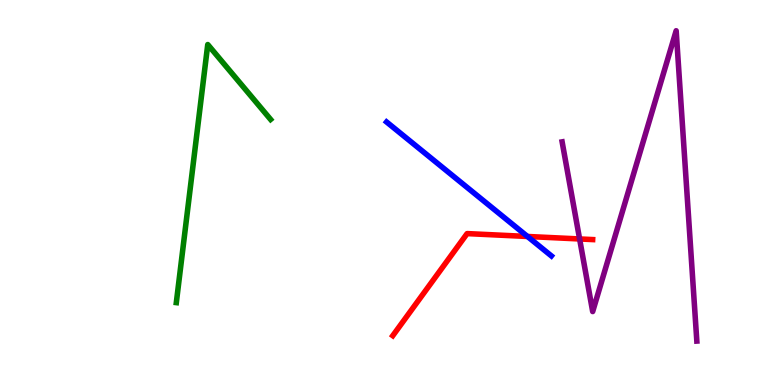[{'lines': ['blue', 'red'], 'intersections': [{'x': 6.81, 'y': 3.86}]}, {'lines': ['green', 'red'], 'intersections': []}, {'lines': ['purple', 'red'], 'intersections': [{'x': 7.48, 'y': 3.79}]}, {'lines': ['blue', 'green'], 'intersections': []}, {'lines': ['blue', 'purple'], 'intersections': []}, {'lines': ['green', 'purple'], 'intersections': []}]